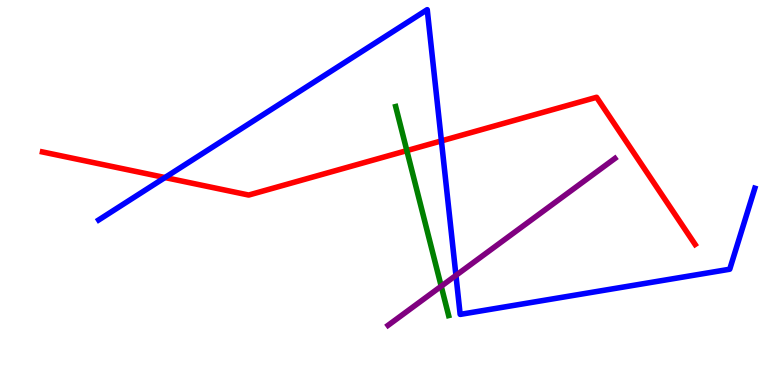[{'lines': ['blue', 'red'], 'intersections': [{'x': 2.13, 'y': 5.39}, {'x': 5.7, 'y': 6.34}]}, {'lines': ['green', 'red'], 'intersections': [{'x': 5.25, 'y': 6.09}]}, {'lines': ['purple', 'red'], 'intersections': []}, {'lines': ['blue', 'green'], 'intersections': []}, {'lines': ['blue', 'purple'], 'intersections': [{'x': 5.88, 'y': 2.85}]}, {'lines': ['green', 'purple'], 'intersections': [{'x': 5.69, 'y': 2.57}]}]